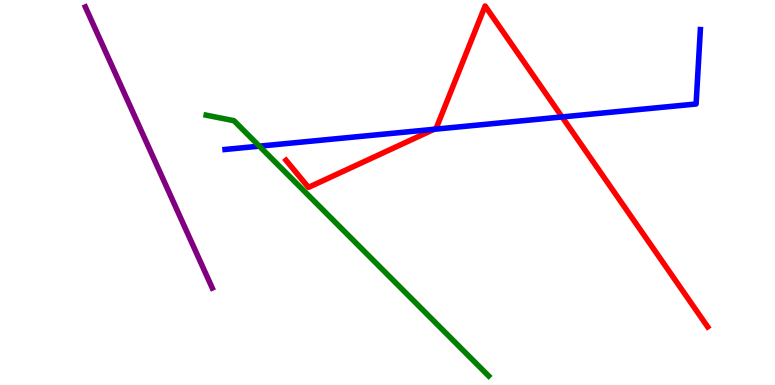[{'lines': ['blue', 'red'], 'intersections': [{'x': 5.6, 'y': 6.64}, {'x': 7.25, 'y': 6.96}]}, {'lines': ['green', 'red'], 'intersections': []}, {'lines': ['purple', 'red'], 'intersections': []}, {'lines': ['blue', 'green'], 'intersections': [{'x': 3.35, 'y': 6.2}]}, {'lines': ['blue', 'purple'], 'intersections': []}, {'lines': ['green', 'purple'], 'intersections': []}]